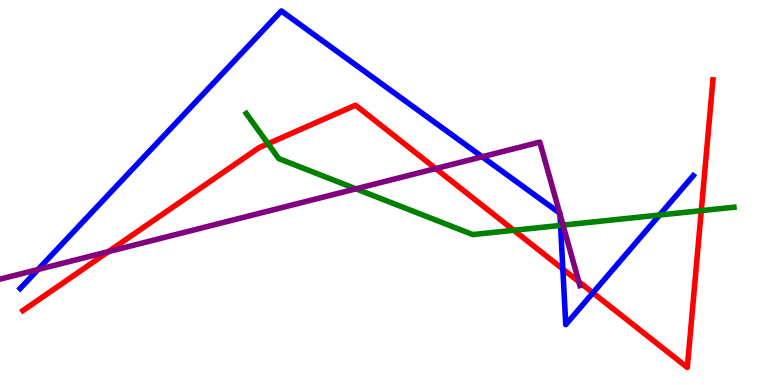[{'lines': ['blue', 'red'], 'intersections': [{'x': 7.26, 'y': 3.01}, {'x': 7.65, 'y': 2.39}]}, {'lines': ['green', 'red'], 'intersections': [{'x': 3.46, 'y': 6.27}, {'x': 6.63, 'y': 4.02}, {'x': 9.05, 'y': 4.53}]}, {'lines': ['purple', 'red'], 'intersections': [{'x': 1.4, 'y': 3.46}, {'x': 5.62, 'y': 5.62}, {'x': 7.47, 'y': 2.68}]}, {'lines': ['blue', 'green'], 'intersections': [{'x': 7.23, 'y': 4.15}, {'x': 8.51, 'y': 4.42}]}, {'lines': ['blue', 'purple'], 'intersections': [{'x': 0.491, 'y': 3.0}, {'x': 6.22, 'y': 5.93}, {'x': 7.22, 'y': 4.47}, {'x': 7.23, 'y': 4.43}]}, {'lines': ['green', 'purple'], 'intersections': [{'x': 4.59, 'y': 5.1}, {'x': 7.26, 'y': 4.15}]}]